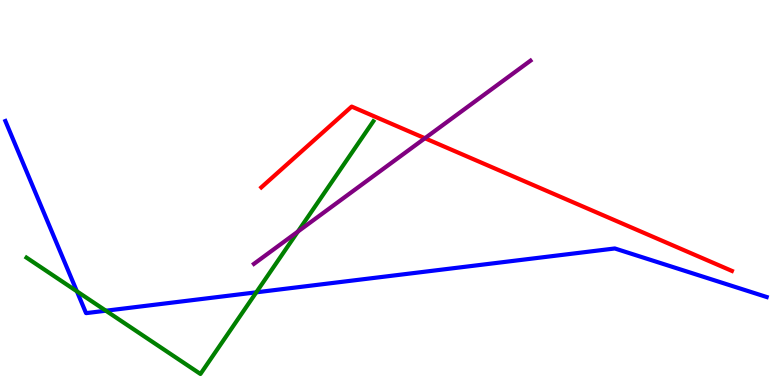[{'lines': ['blue', 'red'], 'intersections': []}, {'lines': ['green', 'red'], 'intersections': []}, {'lines': ['purple', 'red'], 'intersections': [{'x': 5.48, 'y': 6.41}]}, {'lines': ['blue', 'green'], 'intersections': [{'x': 0.992, 'y': 2.43}, {'x': 1.37, 'y': 1.93}, {'x': 3.31, 'y': 2.41}]}, {'lines': ['blue', 'purple'], 'intersections': []}, {'lines': ['green', 'purple'], 'intersections': [{'x': 3.84, 'y': 3.98}]}]